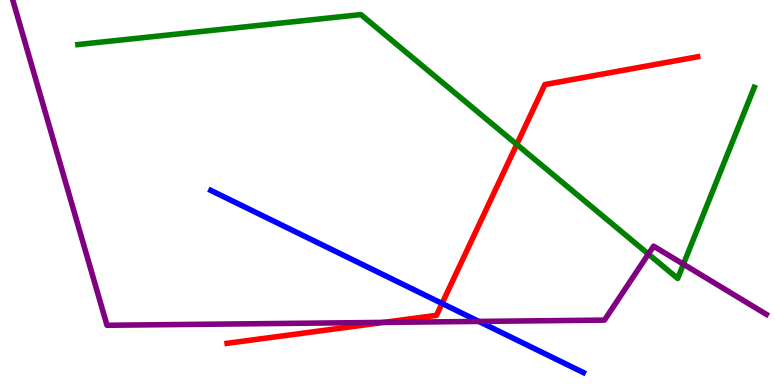[{'lines': ['blue', 'red'], 'intersections': [{'x': 5.7, 'y': 2.12}]}, {'lines': ['green', 'red'], 'intersections': [{'x': 6.67, 'y': 6.25}]}, {'lines': ['purple', 'red'], 'intersections': [{'x': 4.95, 'y': 1.63}]}, {'lines': ['blue', 'green'], 'intersections': []}, {'lines': ['blue', 'purple'], 'intersections': [{'x': 6.18, 'y': 1.65}]}, {'lines': ['green', 'purple'], 'intersections': [{'x': 8.37, 'y': 3.4}, {'x': 8.82, 'y': 3.14}]}]